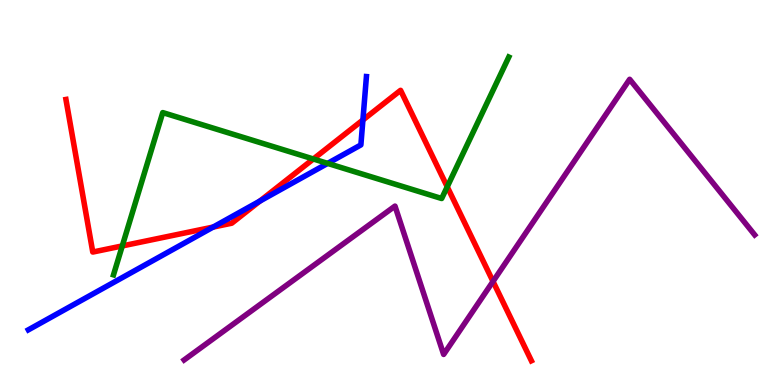[{'lines': ['blue', 'red'], 'intersections': [{'x': 2.75, 'y': 4.1}, {'x': 3.35, 'y': 4.78}, {'x': 4.68, 'y': 6.88}]}, {'lines': ['green', 'red'], 'intersections': [{'x': 1.58, 'y': 3.61}, {'x': 4.04, 'y': 5.87}, {'x': 5.77, 'y': 5.15}]}, {'lines': ['purple', 'red'], 'intersections': [{'x': 6.36, 'y': 2.69}]}, {'lines': ['blue', 'green'], 'intersections': [{'x': 4.23, 'y': 5.76}]}, {'lines': ['blue', 'purple'], 'intersections': []}, {'lines': ['green', 'purple'], 'intersections': []}]